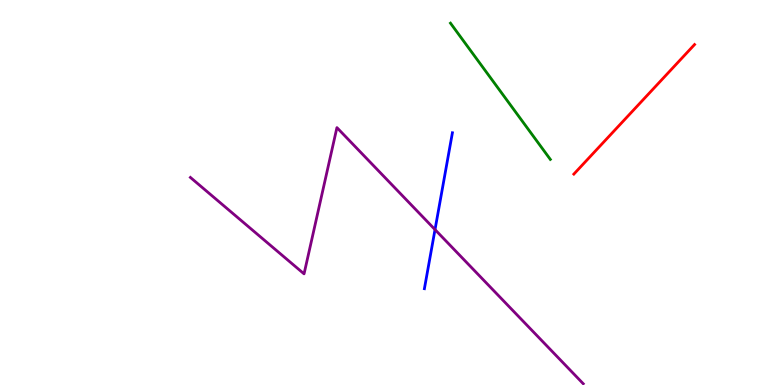[{'lines': ['blue', 'red'], 'intersections': []}, {'lines': ['green', 'red'], 'intersections': []}, {'lines': ['purple', 'red'], 'intersections': []}, {'lines': ['blue', 'green'], 'intersections': []}, {'lines': ['blue', 'purple'], 'intersections': [{'x': 5.61, 'y': 4.04}]}, {'lines': ['green', 'purple'], 'intersections': []}]